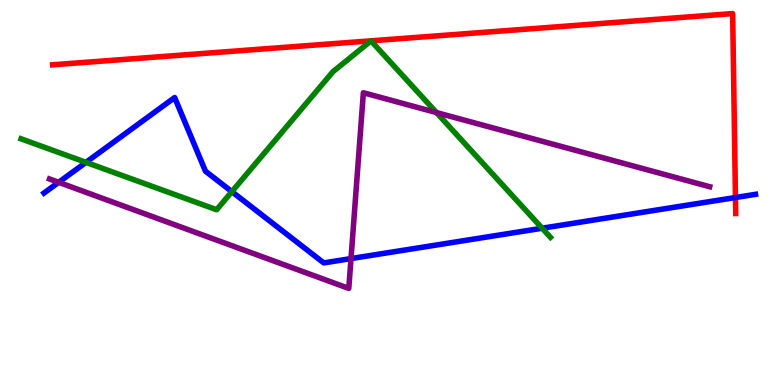[{'lines': ['blue', 'red'], 'intersections': [{'x': 9.49, 'y': 4.87}]}, {'lines': ['green', 'red'], 'intersections': []}, {'lines': ['purple', 'red'], 'intersections': []}, {'lines': ['blue', 'green'], 'intersections': [{'x': 1.11, 'y': 5.78}, {'x': 2.99, 'y': 5.02}, {'x': 7.0, 'y': 4.07}]}, {'lines': ['blue', 'purple'], 'intersections': [{'x': 0.757, 'y': 5.26}, {'x': 4.53, 'y': 3.28}]}, {'lines': ['green', 'purple'], 'intersections': [{'x': 5.63, 'y': 7.08}]}]